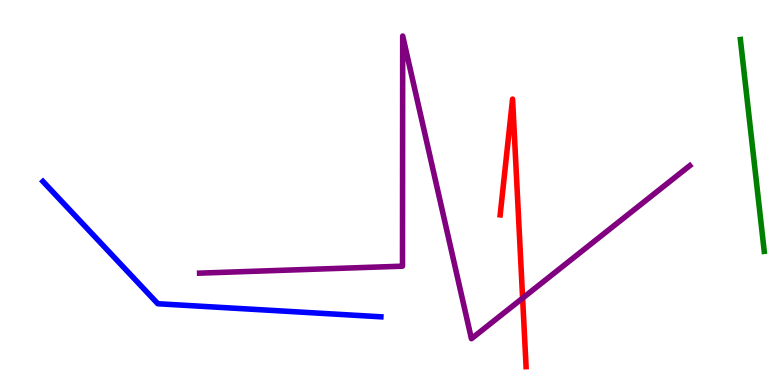[{'lines': ['blue', 'red'], 'intersections': []}, {'lines': ['green', 'red'], 'intersections': []}, {'lines': ['purple', 'red'], 'intersections': [{'x': 6.74, 'y': 2.26}]}, {'lines': ['blue', 'green'], 'intersections': []}, {'lines': ['blue', 'purple'], 'intersections': []}, {'lines': ['green', 'purple'], 'intersections': []}]